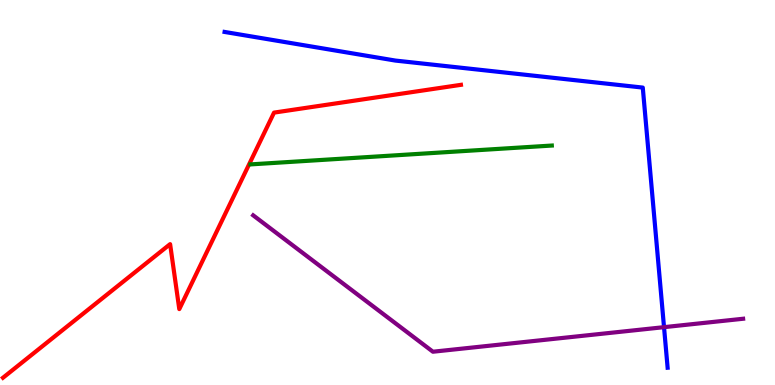[{'lines': ['blue', 'red'], 'intersections': []}, {'lines': ['green', 'red'], 'intersections': []}, {'lines': ['purple', 'red'], 'intersections': []}, {'lines': ['blue', 'green'], 'intersections': []}, {'lines': ['blue', 'purple'], 'intersections': [{'x': 8.57, 'y': 1.5}]}, {'lines': ['green', 'purple'], 'intersections': []}]